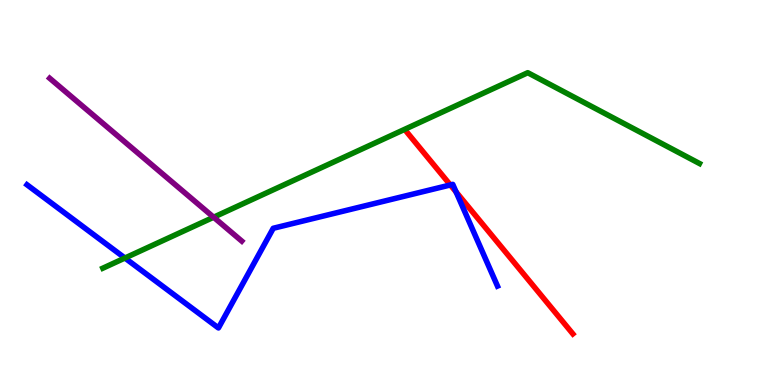[{'lines': ['blue', 'red'], 'intersections': [{'x': 5.81, 'y': 5.2}, {'x': 5.89, 'y': 5.01}]}, {'lines': ['green', 'red'], 'intersections': []}, {'lines': ['purple', 'red'], 'intersections': []}, {'lines': ['blue', 'green'], 'intersections': [{'x': 1.61, 'y': 3.3}]}, {'lines': ['blue', 'purple'], 'intersections': []}, {'lines': ['green', 'purple'], 'intersections': [{'x': 2.76, 'y': 4.36}]}]